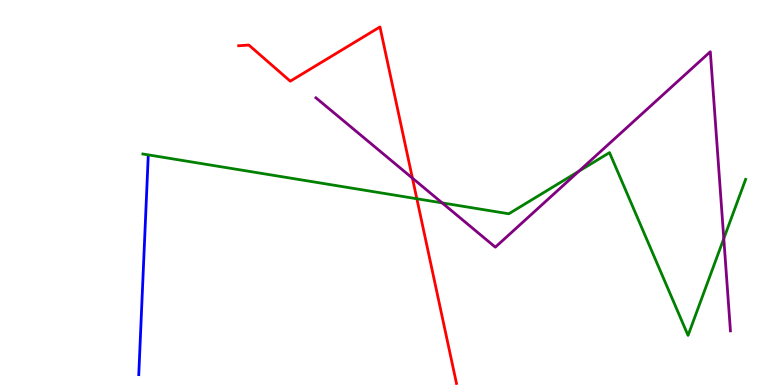[{'lines': ['blue', 'red'], 'intersections': []}, {'lines': ['green', 'red'], 'intersections': [{'x': 5.38, 'y': 4.84}]}, {'lines': ['purple', 'red'], 'intersections': [{'x': 5.32, 'y': 5.37}]}, {'lines': ['blue', 'green'], 'intersections': []}, {'lines': ['blue', 'purple'], 'intersections': []}, {'lines': ['green', 'purple'], 'intersections': [{'x': 5.71, 'y': 4.73}, {'x': 7.47, 'y': 5.55}, {'x': 9.34, 'y': 3.8}]}]